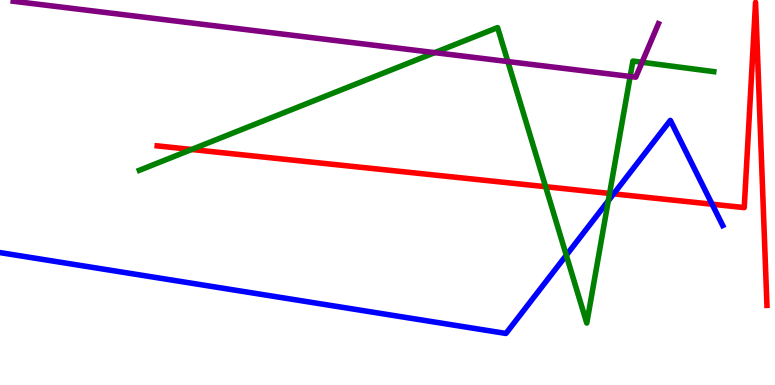[{'lines': ['blue', 'red'], 'intersections': [{'x': 7.92, 'y': 4.96}, {'x': 9.19, 'y': 4.7}]}, {'lines': ['green', 'red'], 'intersections': [{'x': 2.47, 'y': 6.12}, {'x': 7.04, 'y': 5.15}, {'x': 7.87, 'y': 4.98}]}, {'lines': ['purple', 'red'], 'intersections': []}, {'lines': ['blue', 'green'], 'intersections': [{'x': 7.31, 'y': 3.37}, {'x': 7.85, 'y': 4.78}]}, {'lines': ['blue', 'purple'], 'intersections': []}, {'lines': ['green', 'purple'], 'intersections': [{'x': 5.61, 'y': 8.63}, {'x': 6.55, 'y': 8.4}, {'x': 8.13, 'y': 8.01}, {'x': 8.28, 'y': 8.38}]}]